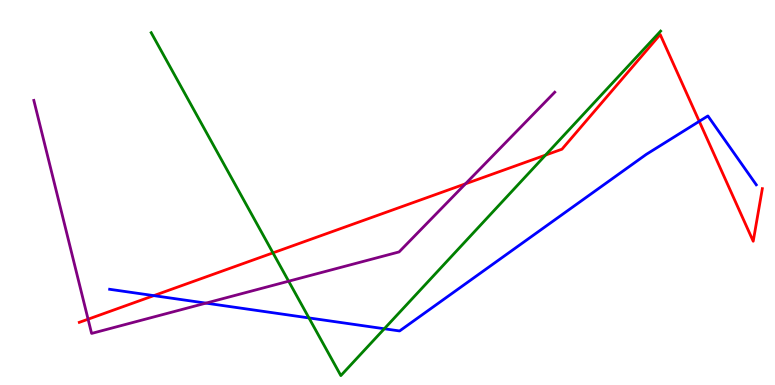[{'lines': ['blue', 'red'], 'intersections': [{'x': 1.98, 'y': 2.32}, {'x': 9.02, 'y': 6.85}]}, {'lines': ['green', 'red'], 'intersections': [{'x': 3.52, 'y': 3.43}, {'x': 7.04, 'y': 5.97}]}, {'lines': ['purple', 'red'], 'intersections': [{'x': 1.14, 'y': 1.71}, {'x': 6.01, 'y': 5.23}]}, {'lines': ['blue', 'green'], 'intersections': [{'x': 3.99, 'y': 1.74}, {'x': 4.96, 'y': 1.46}]}, {'lines': ['blue', 'purple'], 'intersections': [{'x': 2.66, 'y': 2.13}]}, {'lines': ['green', 'purple'], 'intersections': [{'x': 3.72, 'y': 2.7}]}]